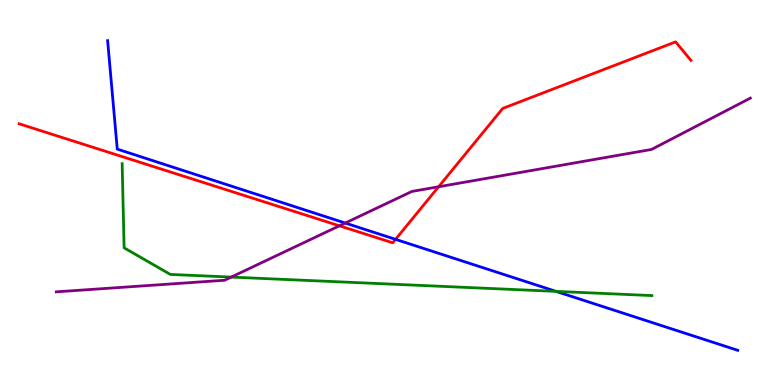[{'lines': ['blue', 'red'], 'intersections': [{'x': 5.1, 'y': 3.78}]}, {'lines': ['green', 'red'], 'intersections': []}, {'lines': ['purple', 'red'], 'intersections': [{'x': 4.38, 'y': 4.13}, {'x': 5.66, 'y': 5.15}]}, {'lines': ['blue', 'green'], 'intersections': [{'x': 7.17, 'y': 2.43}]}, {'lines': ['blue', 'purple'], 'intersections': [{'x': 4.45, 'y': 4.21}]}, {'lines': ['green', 'purple'], 'intersections': [{'x': 2.98, 'y': 2.8}]}]